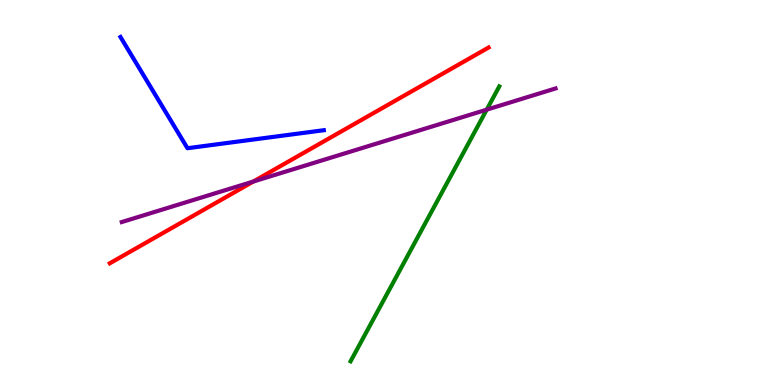[{'lines': ['blue', 'red'], 'intersections': []}, {'lines': ['green', 'red'], 'intersections': []}, {'lines': ['purple', 'red'], 'intersections': [{'x': 3.27, 'y': 5.28}]}, {'lines': ['blue', 'green'], 'intersections': []}, {'lines': ['blue', 'purple'], 'intersections': []}, {'lines': ['green', 'purple'], 'intersections': [{'x': 6.28, 'y': 7.15}]}]